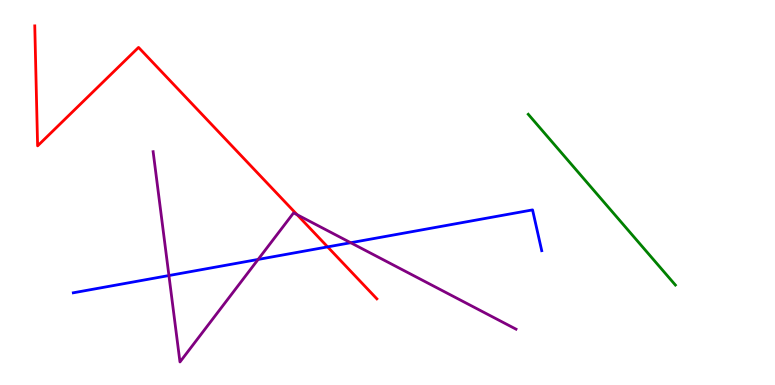[{'lines': ['blue', 'red'], 'intersections': [{'x': 4.23, 'y': 3.59}]}, {'lines': ['green', 'red'], 'intersections': []}, {'lines': ['purple', 'red'], 'intersections': [{'x': 3.83, 'y': 4.42}]}, {'lines': ['blue', 'green'], 'intersections': []}, {'lines': ['blue', 'purple'], 'intersections': [{'x': 2.18, 'y': 2.84}, {'x': 3.33, 'y': 3.26}, {'x': 4.53, 'y': 3.7}]}, {'lines': ['green', 'purple'], 'intersections': []}]